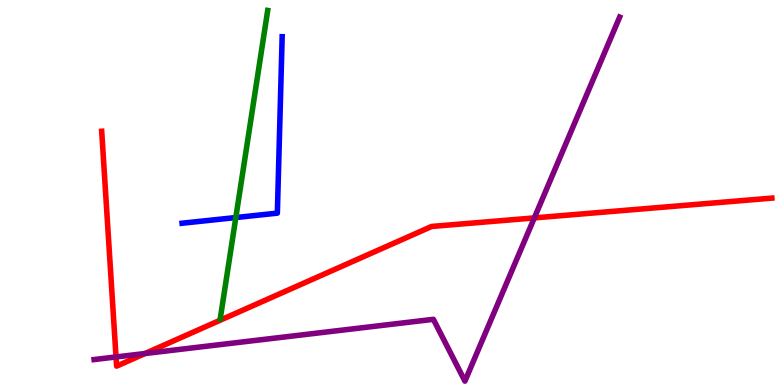[{'lines': ['blue', 'red'], 'intersections': []}, {'lines': ['green', 'red'], 'intersections': []}, {'lines': ['purple', 'red'], 'intersections': [{'x': 1.5, 'y': 0.728}, {'x': 1.87, 'y': 0.818}, {'x': 6.89, 'y': 4.34}]}, {'lines': ['blue', 'green'], 'intersections': [{'x': 3.04, 'y': 4.35}]}, {'lines': ['blue', 'purple'], 'intersections': []}, {'lines': ['green', 'purple'], 'intersections': []}]